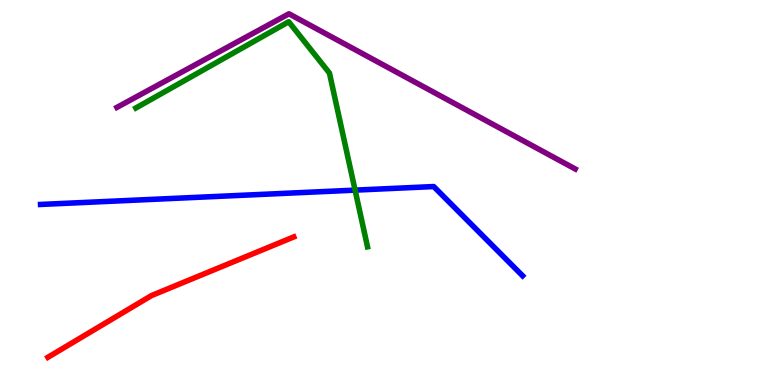[{'lines': ['blue', 'red'], 'intersections': []}, {'lines': ['green', 'red'], 'intersections': []}, {'lines': ['purple', 'red'], 'intersections': []}, {'lines': ['blue', 'green'], 'intersections': [{'x': 4.58, 'y': 5.06}]}, {'lines': ['blue', 'purple'], 'intersections': []}, {'lines': ['green', 'purple'], 'intersections': []}]